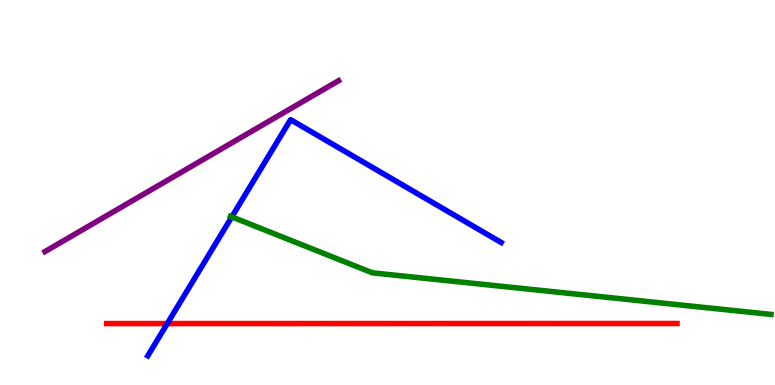[{'lines': ['blue', 'red'], 'intersections': [{'x': 2.16, 'y': 1.6}]}, {'lines': ['green', 'red'], 'intersections': []}, {'lines': ['purple', 'red'], 'intersections': []}, {'lines': ['blue', 'green'], 'intersections': [{'x': 2.99, 'y': 4.37}]}, {'lines': ['blue', 'purple'], 'intersections': []}, {'lines': ['green', 'purple'], 'intersections': []}]